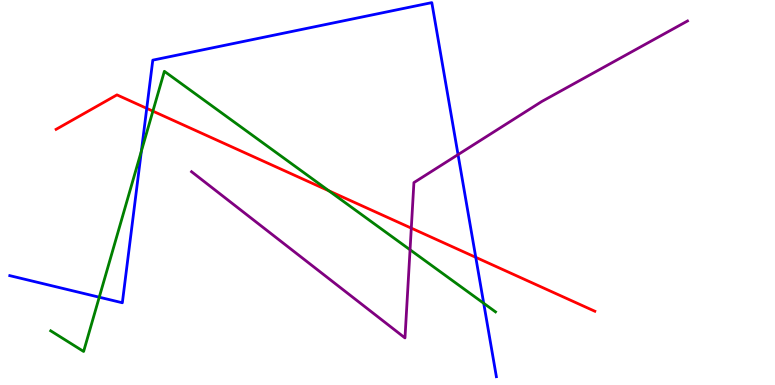[{'lines': ['blue', 'red'], 'intersections': [{'x': 1.89, 'y': 7.19}, {'x': 6.14, 'y': 3.32}]}, {'lines': ['green', 'red'], 'intersections': [{'x': 1.97, 'y': 7.11}, {'x': 4.24, 'y': 5.04}]}, {'lines': ['purple', 'red'], 'intersections': [{'x': 5.31, 'y': 4.07}]}, {'lines': ['blue', 'green'], 'intersections': [{'x': 1.28, 'y': 2.28}, {'x': 1.82, 'y': 6.08}, {'x': 6.24, 'y': 2.12}]}, {'lines': ['blue', 'purple'], 'intersections': [{'x': 5.91, 'y': 5.98}]}, {'lines': ['green', 'purple'], 'intersections': [{'x': 5.29, 'y': 3.51}]}]